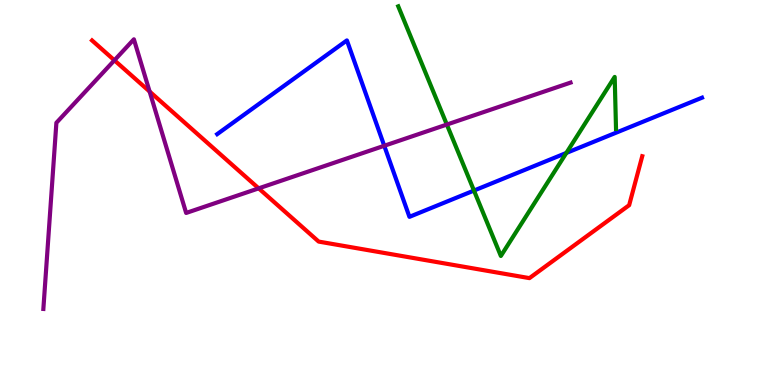[{'lines': ['blue', 'red'], 'intersections': []}, {'lines': ['green', 'red'], 'intersections': []}, {'lines': ['purple', 'red'], 'intersections': [{'x': 1.48, 'y': 8.43}, {'x': 1.93, 'y': 7.62}, {'x': 3.34, 'y': 5.11}]}, {'lines': ['blue', 'green'], 'intersections': [{'x': 6.12, 'y': 5.05}, {'x': 7.31, 'y': 6.03}]}, {'lines': ['blue', 'purple'], 'intersections': [{'x': 4.96, 'y': 6.21}]}, {'lines': ['green', 'purple'], 'intersections': [{'x': 5.77, 'y': 6.76}]}]